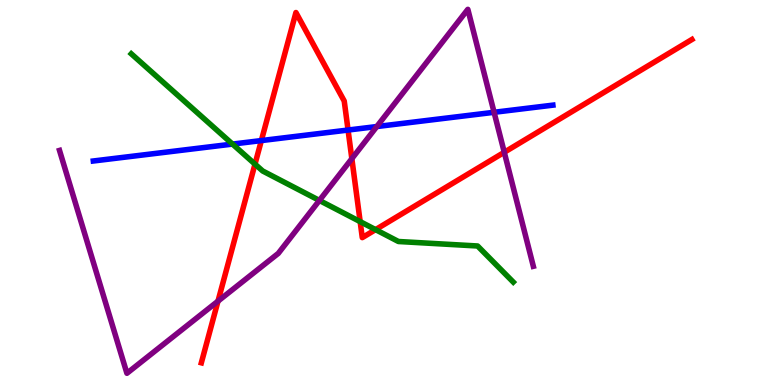[{'lines': ['blue', 'red'], 'intersections': [{'x': 3.37, 'y': 6.35}, {'x': 4.49, 'y': 6.62}]}, {'lines': ['green', 'red'], 'intersections': [{'x': 3.29, 'y': 5.74}, {'x': 4.65, 'y': 4.24}, {'x': 4.85, 'y': 4.04}]}, {'lines': ['purple', 'red'], 'intersections': [{'x': 2.81, 'y': 2.18}, {'x': 4.54, 'y': 5.88}, {'x': 6.51, 'y': 6.04}]}, {'lines': ['blue', 'green'], 'intersections': [{'x': 3.0, 'y': 6.26}]}, {'lines': ['blue', 'purple'], 'intersections': [{'x': 4.86, 'y': 6.71}, {'x': 6.38, 'y': 7.08}]}, {'lines': ['green', 'purple'], 'intersections': [{'x': 4.12, 'y': 4.79}]}]